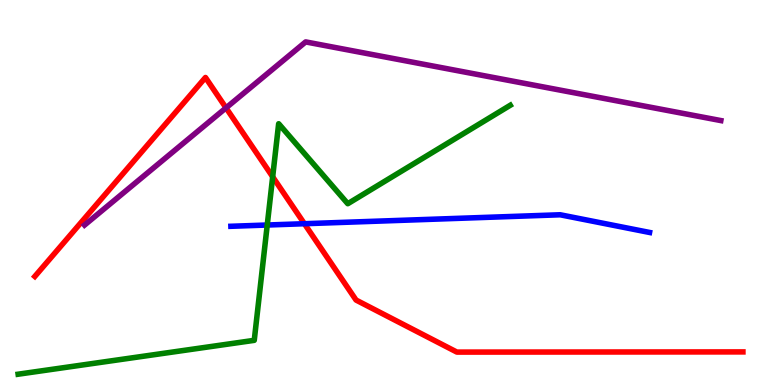[{'lines': ['blue', 'red'], 'intersections': [{'x': 3.93, 'y': 4.19}]}, {'lines': ['green', 'red'], 'intersections': [{'x': 3.52, 'y': 5.41}]}, {'lines': ['purple', 'red'], 'intersections': [{'x': 2.92, 'y': 7.2}]}, {'lines': ['blue', 'green'], 'intersections': [{'x': 3.45, 'y': 4.16}]}, {'lines': ['blue', 'purple'], 'intersections': []}, {'lines': ['green', 'purple'], 'intersections': []}]